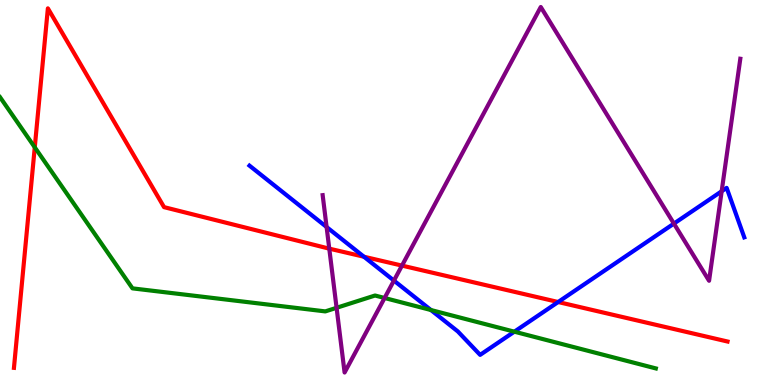[{'lines': ['blue', 'red'], 'intersections': [{'x': 4.7, 'y': 3.33}, {'x': 7.2, 'y': 2.16}]}, {'lines': ['green', 'red'], 'intersections': [{'x': 0.449, 'y': 6.17}]}, {'lines': ['purple', 'red'], 'intersections': [{'x': 4.25, 'y': 3.54}, {'x': 5.19, 'y': 3.1}]}, {'lines': ['blue', 'green'], 'intersections': [{'x': 5.56, 'y': 1.95}, {'x': 6.64, 'y': 1.38}]}, {'lines': ['blue', 'purple'], 'intersections': [{'x': 4.21, 'y': 4.1}, {'x': 5.08, 'y': 2.71}, {'x': 8.7, 'y': 4.19}, {'x': 9.31, 'y': 5.03}]}, {'lines': ['green', 'purple'], 'intersections': [{'x': 4.34, 'y': 2.01}, {'x': 4.96, 'y': 2.26}]}]